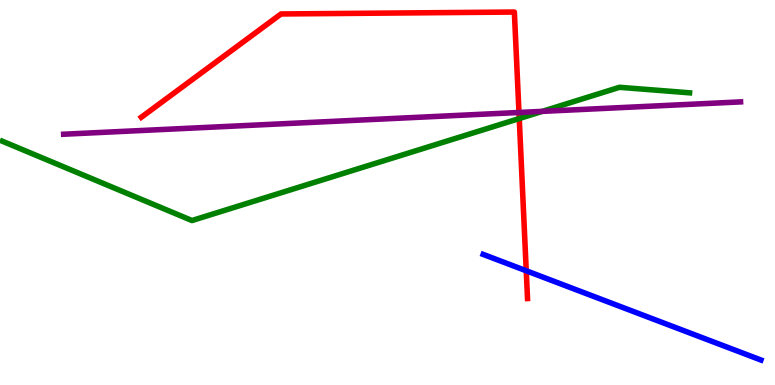[{'lines': ['blue', 'red'], 'intersections': [{'x': 6.79, 'y': 2.97}]}, {'lines': ['green', 'red'], 'intersections': [{'x': 6.7, 'y': 6.92}]}, {'lines': ['purple', 'red'], 'intersections': [{'x': 6.7, 'y': 7.08}]}, {'lines': ['blue', 'green'], 'intersections': []}, {'lines': ['blue', 'purple'], 'intersections': []}, {'lines': ['green', 'purple'], 'intersections': [{'x': 7.0, 'y': 7.11}]}]